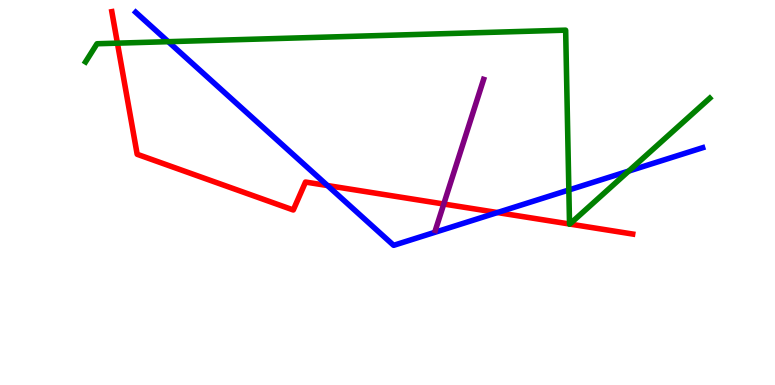[{'lines': ['blue', 'red'], 'intersections': [{'x': 4.23, 'y': 5.18}, {'x': 6.42, 'y': 4.48}]}, {'lines': ['green', 'red'], 'intersections': [{'x': 1.52, 'y': 8.88}, {'x': 7.35, 'y': 4.18}, {'x': 7.35, 'y': 4.18}]}, {'lines': ['purple', 'red'], 'intersections': [{'x': 5.73, 'y': 4.7}]}, {'lines': ['blue', 'green'], 'intersections': [{'x': 2.17, 'y': 8.92}, {'x': 7.34, 'y': 5.07}, {'x': 8.11, 'y': 5.56}]}, {'lines': ['blue', 'purple'], 'intersections': []}, {'lines': ['green', 'purple'], 'intersections': []}]